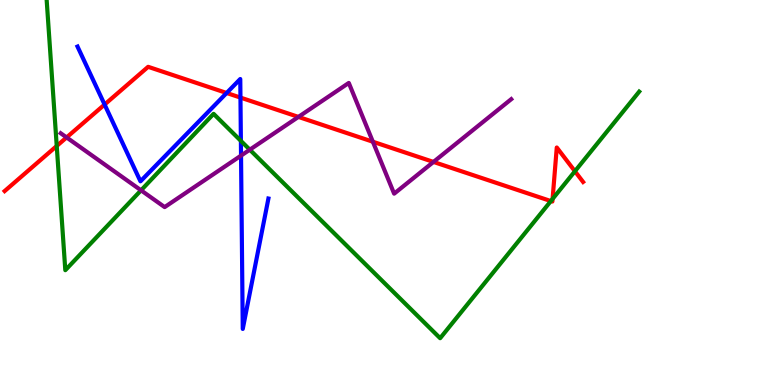[{'lines': ['blue', 'red'], 'intersections': [{'x': 1.35, 'y': 7.28}, {'x': 2.92, 'y': 7.58}, {'x': 3.1, 'y': 7.47}]}, {'lines': ['green', 'red'], 'intersections': [{'x': 0.732, 'y': 6.21}, {'x': 7.11, 'y': 4.78}, {'x': 7.13, 'y': 4.83}, {'x': 7.42, 'y': 5.55}]}, {'lines': ['purple', 'red'], 'intersections': [{'x': 0.859, 'y': 6.43}, {'x': 3.85, 'y': 6.96}, {'x': 4.81, 'y': 6.32}, {'x': 5.59, 'y': 5.79}]}, {'lines': ['blue', 'green'], 'intersections': [{'x': 3.11, 'y': 6.34}]}, {'lines': ['blue', 'purple'], 'intersections': [{'x': 3.11, 'y': 5.96}]}, {'lines': ['green', 'purple'], 'intersections': [{'x': 1.82, 'y': 5.06}, {'x': 3.22, 'y': 6.11}]}]